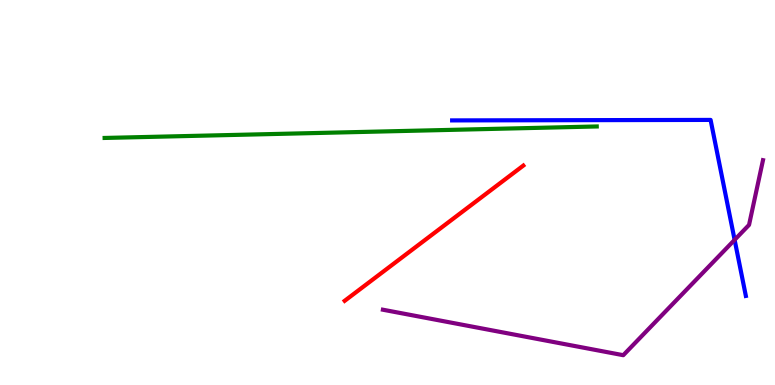[{'lines': ['blue', 'red'], 'intersections': []}, {'lines': ['green', 'red'], 'intersections': []}, {'lines': ['purple', 'red'], 'intersections': []}, {'lines': ['blue', 'green'], 'intersections': []}, {'lines': ['blue', 'purple'], 'intersections': [{'x': 9.48, 'y': 3.77}]}, {'lines': ['green', 'purple'], 'intersections': []}]